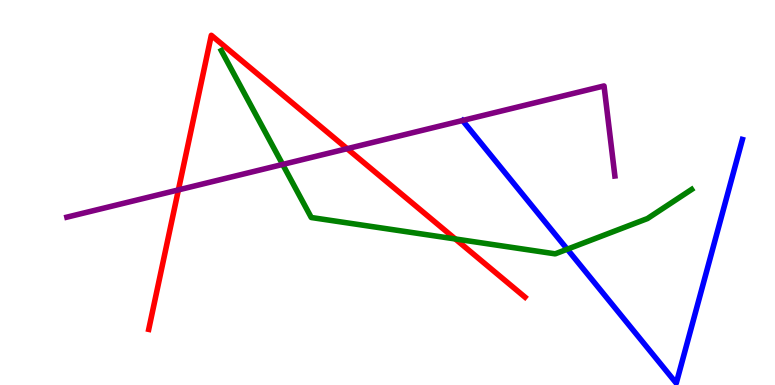[{'lines': ['blue', 'red'], 'intersections': []}, {'lines': ['green', 'red'], 'intersections': [{'x': 5.87, 'y': 3.79}]}, {'lines': ['purple', 'red'], 'intersections': [{'x': 2.3, 'y': 5.07}, {'x': 4.48, 'y': 6.14}]}, {'lines': ['blue', 'green'], 'intersections': [{'x': 7.32, 'y': 3.53}]}, {'lines': ['blue', 'purple'], 'intersections': []}, {'lines': ['green', 'purple'], 'intersections': [{'x': 3.65, 'y': 5.73}]}]